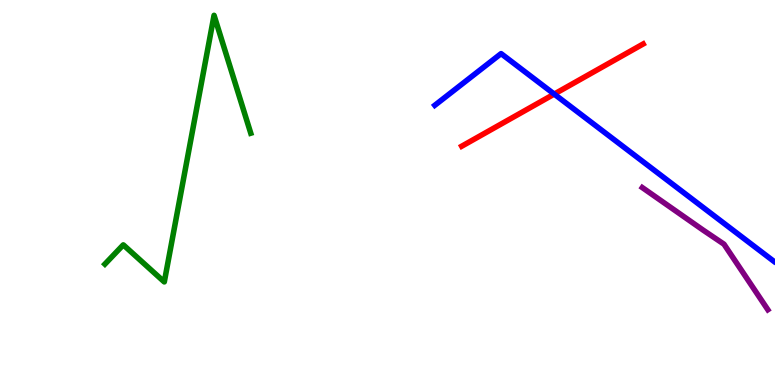[{'lines': ['blue', 'red'], 'intersections': [{'x': 7.15, 'y': 7.56}]}, {'lines': ['green', 'red'], 'intersections': []}, {'lines': ['purple', 'red'], 'intersections': []}, {'lines': ['blue', 'green'], 'intersections': []}, {'lines': ['blue', 'purple'], 'intersections': []}, {'lines': ['green', 'purple'], 'intersections': []}]